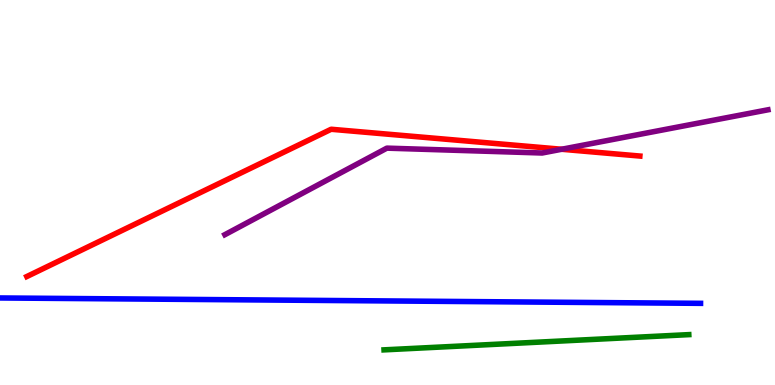[{'lines': ['blue', 'red'], 'intersections': []}, {'lines': ['green', 'red'], 'intersections': []}, {'lines': ['purple', 'red'], 'intersections': [{'x': 7.25, 'y': 6.12}]}, {'lines': ['blue', 'green'], 'intersections': []}, {'lines': ['blue', 'purple'], 'intersections': []}, {'lines': ['green', 'purple'], 'intersections': []}]